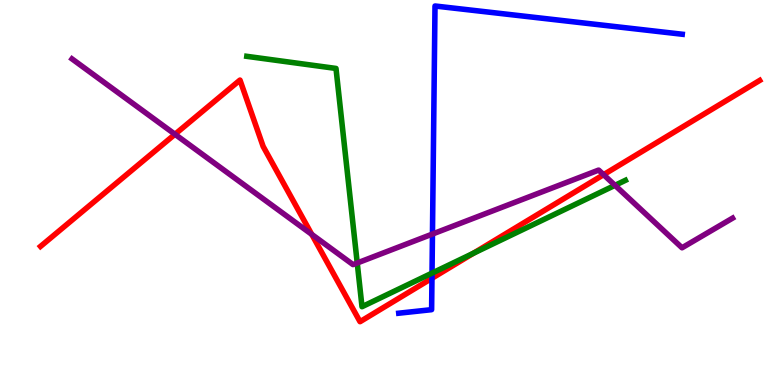[{'lines': ['blue', 'red'], 'intersections': [{'x': 5.57, 'y': 2.77}]}, {'lines': ['green', 'red'], 'intersections': [{'x': 6.11, 'y': 3.42}]}, {'lines': ['purple', 'red'], 'intersections': [{'x': 2.26, 'y': 6.51}, {'x': 4.02, 'y': 3.91}, {'x': 7.79, 'y': 5.46}]}, {'lines': ['blue', 'green'], 'intersections': [{'x': 5.57, 'y': 2.91}]}, {'lines': ['blue', 'purple'], 'intersections': [{'x': 5.58, 'y': 3.92}]}, {'lines': ['green', 'purple'], 'intersections': [{'x': 4.61, 'y': 3.17}, {'x': 7.94, 'y': 5.19}]}]